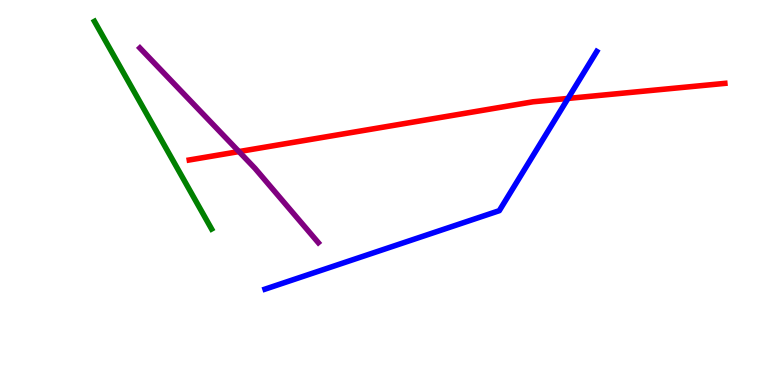[{'lines': ['blue', 'red'], 'intersections': [{'x': 7.33, 'y': 7.44}]}, {'lines': ['green', 'red'], 'intersections': []}, {'lines': ['purple', 'red'], 'intersections': [{'x': 3.08, 'y': 6.06}]}, {'lines': ['blue', 'green'], 'intersections': []}, {'lines': ['blue', 'purple'], 'intersections': []}, {'lines': ['green', 'purple'], 'intersections': []}]